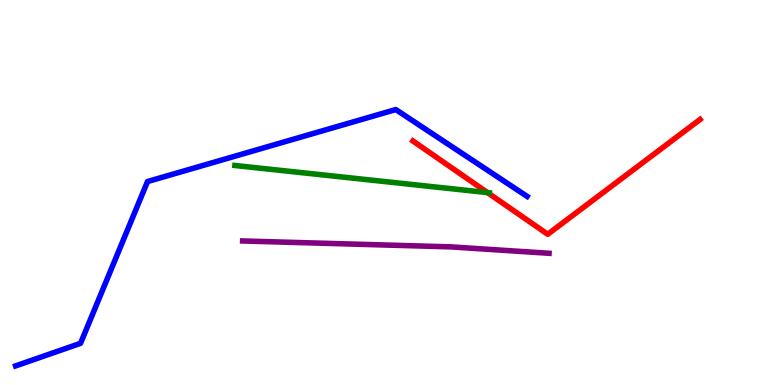[{'lines': ['blue', 'red'], 'intersections': []}, {'lines': ['green', 'red'], 'intersections': [{'x': 6.29, 'y': 5.0}]}, {'lines': ['purple', 'red'], 'intersections': []}, {'lines': ['blue', 'green'], 'intersections': []}, {'lines': ['blue', 'purple'], 'intersections': []}, {'lines': ['green', 'purple'], 'intersections': []}]